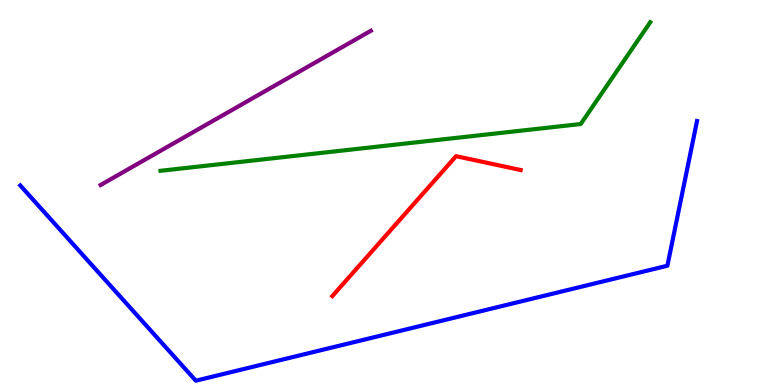[{'lines': ['blue', 'red'], 'intersections': []}, {'lines': ['green', 'red'], 'intersections': []}, {'lines': ['purple', 'red'], 'intersections': []}, {'lines': ['blue', 'green'], 'intersections': []}, {'lines': ['blue', 'purple'], 'intersections': []}, {'lines': ['green', 'purple'], 'intersections': []}]